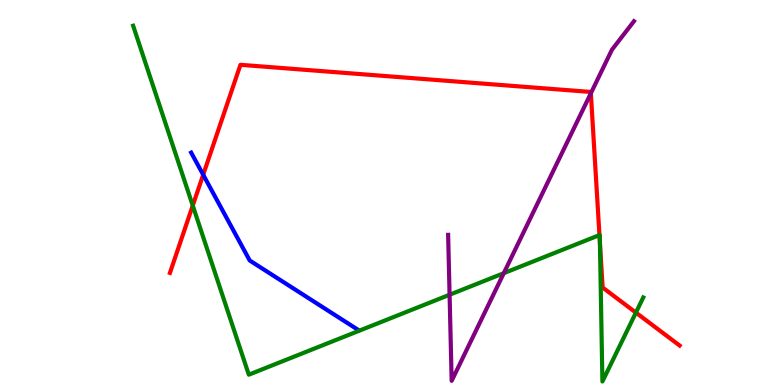[{'lines': ['blue', 'red'], 'intersections': [{'x': 2.62, 'y': 5.46}]}, {'lines': ['green', 'red'], 'intersections': [{'x': 2.49, 'y': 4.66}, {'x': 7.73, 'y': 3.89}, {'x': 7.74, 'y': 3.7}, {'x': 8.21, 'y': 1.88}]}, {'lines': ['purple', 'red'], 'intersections': [{'x': 7.62, 'y': 7.58}]}, {'lines': ['blue', 'green'], 'intersections': []}, {'lines': ['blue', 'purple'], 'intersections': []}, {'lines': ['green', 'purple'], 'intersections': [{'x': 5.8, 'y': 2.34}, {'x': 6.5, 'y': 2.9}]}]